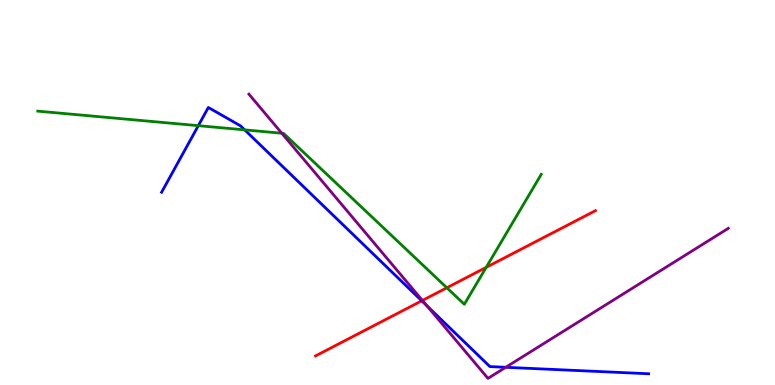[{'lines': ['blue', 'red'], 'intersections': [{'x': 5.44, 'y': 2.19}]}, {'lines': ['green', 'red'], 'intersections': [{'x': 5.77, 'y': 2.53}, {'x': 6.27, 'y': 3.06}]}, {'lines': ['purple', 'red'], 'intersections': [{'x': 5.45, 'y': 2.2}]}, {'lines': ['blue', 'green'], 'intersections': [{'x': 2.56, 'y': 6.74}, {'x': 3.16, 'y': 6.63}]}, {'lines': ['blue', 'purple'], 'intersections': [{'x': 5.51, 'y': 2.06}, {'x': 6.53, 'y': 0.46}]}, {'lines': ['green', 'purple'], 'intersections': [{'x': 3.64, 'y': 6.54}]}]